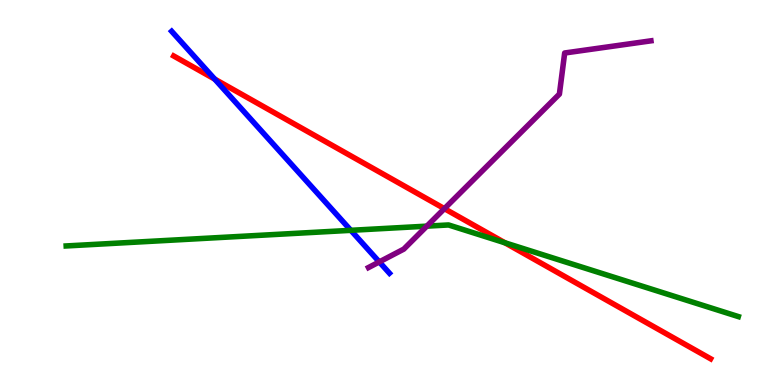[{'lines': ['blue', 'red'], 'intersections': [{'x': 2.77, 'y': 7.95}]}, {'lines': ['green', 'red'], 'intersections': [{'x': 6.52, 'y': 3.69}]}, {'lines': ['purple', 'red'], 'intersections': [{'x': 5.73, 'y': 4.58}]}, {'lines': ['blue', 'green'], 'intersections': [{'x': 4.53, 'y': 4.02}]}, {'lines': ['blue', 'purple'], 'intersections': [{'x': 4.89, 'y': 3.2}]}, {'lines': ['green', 'purple'], 'intersections': [{'x': 5.51, 'y': 4.13}]}]